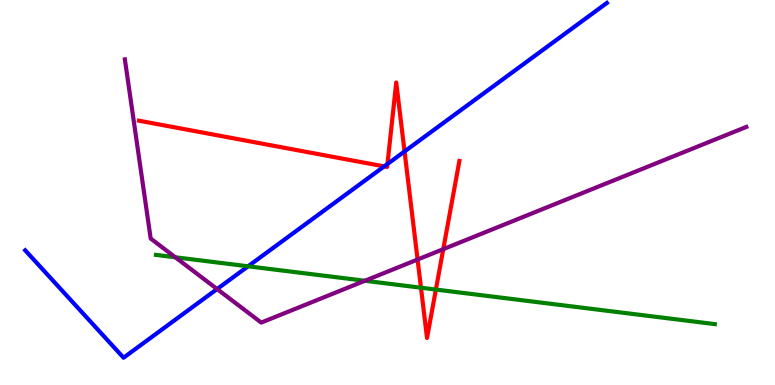[{'lines': ['blue', 'red'], 'intersections': [{'x': 4.96, 'y': 5.68}, {'x': 5.0, 'y': 5.74}, {'x': 5.22, 'y': 6.07}]}, {'lines': ['green', 'red'], 'intersections': [{'x': 5.43, 'y': 2.53}, {'x': 5.62, 'y': 2.48}]}, {'lines': ['purple', 'red'], 'intersections': [{'x': 5.39, 'y': 3.26}, {'x': 5.72, 'y': 3.53}]}, {'lines': ['blue', 'green'], 'intersections': [{'x': 3.2, 'y': 3.08}]}, {'lines': ['blue', 'purple'], 'intersections': [{'x': 2.8, 'y': 2.49}]}, {'lines': ['green', 'purple'], 'intersections': [{'x': 2.26, 'y': 3.32}, {'x': 4.71, 'y': 2.71}]}]